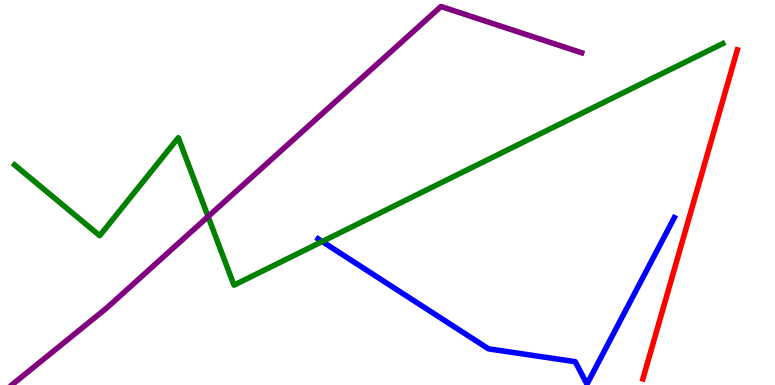[{'lines': ['blue', 'red'], 'intersections': []}, {'lines': ['green', 'red'], 'intersections': []}, {'lines': ['purple', 'red'], 'intersections': []}, {'lines': ['blue', 'green'], 'intersections': [{'x': 4.16, 'y': 3.73}]}, {'lines': ['blue', 'purple'], 'intersections': []}, {'lines': ['green', 'purple'], 'intersections': [{'x': 2.68, 'y': 4.37}]}]